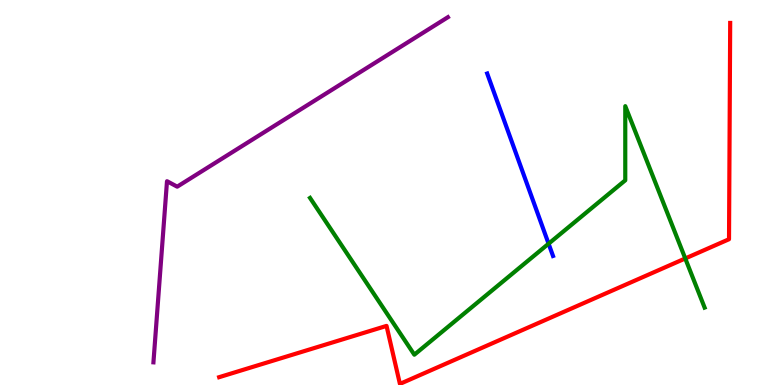[{'lines': ['blue', 'red'], 'intersections': []}, {'lines': ['green', 'red'], 'intersections': [{'x': 8.84, 'y': 3.29}]}, {'lines': ['purple', 'red'], 'intersections': []}, {'lines': ['blue', 'green'], 'intersections': [{'x': 7.08, 'y': 3.67}]}, {'lines': ['blue', 'purple'], 'intersections': []}, {'lines': ['green', 'purple'], 'intersections': []}]